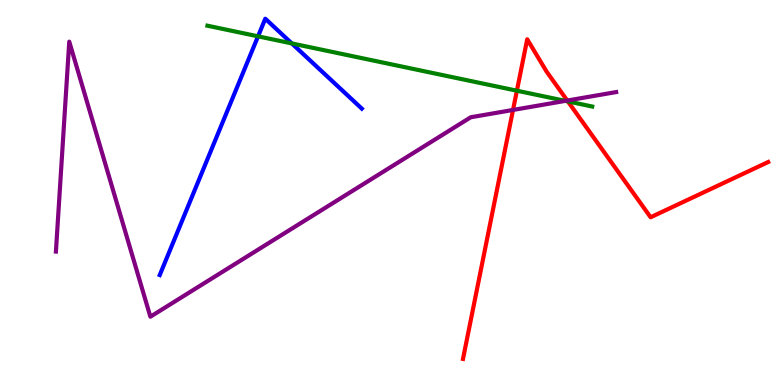[{'lines': ['blue', 'red'], 'intersections': []}, {'lines': ['green', 'red'], 'intersections': [{'x': 6.67, 'y': 7.64}, {'x': 7.33, 'y': 7.37}]}, {'lines': ['purple', 'red'], 'intersections': [{'x': 6.62, 'y': 7.14}, {'x': 7.32, 'y': 7.39}]}, {'lines': ['blue', 'green'], 'intersections': [{'x': 3.33, 'y': 9.06}, {'x': 3.77, 'y': 8.87}]}, {'lines': ['blue', 'purple'], 'intersections': []}, {'lines': ['green', 'purple'], 'intersections': [{'x': 7.29, 'y': 7.38}]}]